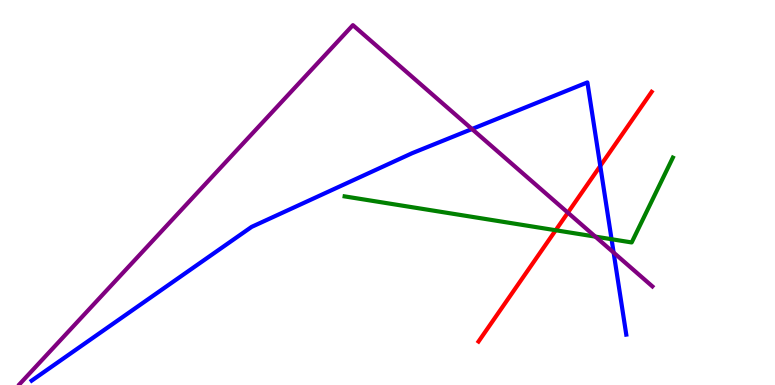[{'lines': ['blue', 'red'], 'intersections': [{'x': 7.75, 'y': 5.69}]}, {'lines': ['green', 'red'], 'intersections': [{'x': 7.17, 'y': 4.02}]}, {'lines': ['purple', 'red'], 'intersections': [{'x': 7.33, 'y': 4.48}]}, {'lines': ['blue', 'green'], 'intersections': [{'x': 7.89, 'y': 3.79}]}, {'lines': ['blue', 'purple'], 'intersections': [{'x': 6.09, 'y': 6.65}, {'x': 7.92, 'y': 3.44}]}, {'lines': ['green', 'purple'], 'intersections': [{'x': 7.68, 'y': 3.85}]}]